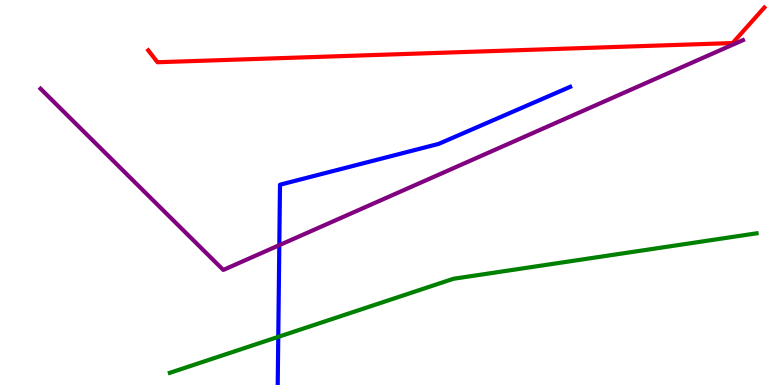[{'lines': ['blue', 'red'], 'intersections': []}, {'lines': ['green', 'red'], 'intersections': []}, {'lines': ['purple', 'red'], 'intersections': []}, {'lines': ['blue', 'green'], 'intersections': [{'x': 3.59, 'y': 1.25}]}, {'lines': ['blue', 'purple'], 'intersections': [{'x': 3.6, 'y': 3.63}]}, {'lines': ['green', 'purple'], 'intersections': []}]